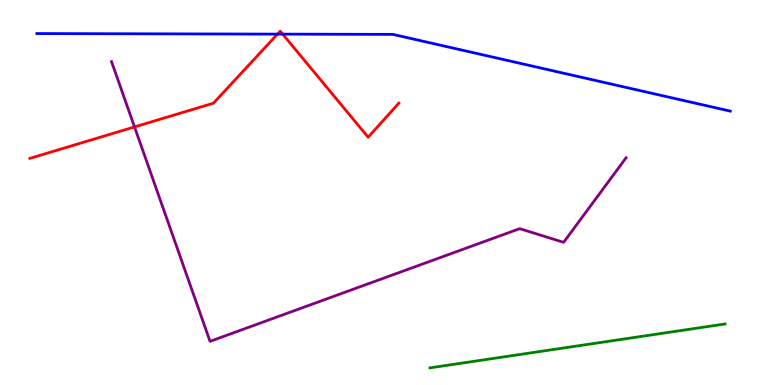[{'lines': ['blue', 'red'], 'intersections': [{'x': 3.58, 'y': 9.11}, {'x': 3.65, 'y': 9.11}]}, {'lines': ['green', 'red'], 'intersections': []}, {'lines': ['purple', 'red'], 'intersections': [{'x': 1.74, 'y': 6.7}]}, {'lines': ['blue', 'green'], 'intersections': []}, {'lines': ['blue', 'purple'], 'intersections': []}, {'lines': ['green', 'purple'], 'intersections': []}]